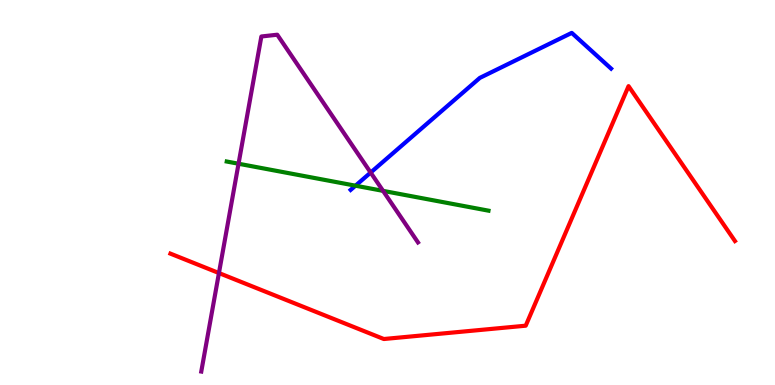[{'lines': ['blue', 'red'], 'intersections': []}, {'lines': ['green', 'red'], 'intersections': []}, {'lines': ['purple', 'red'], 'intersections': [{'x': 2.83, 'y': 2.91}]}, {'lines': ['blue', 'green'], 'intersections': [{'x': 4.59, 'y': 5.18}]}, {'lines': ['blue', 'purple'], 'intersections': [{'x': 4.78, 'y': 5.52}]}, {'lines': ['green', 'purple'], 'intersections': [{'x': 3.08, 'y': 5.75}, {'x': 4.94, 'y': 5.04}]}]